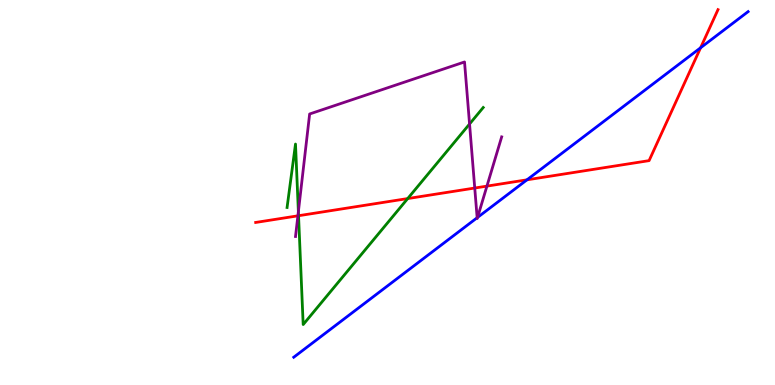[{'lines': ['blue', 'red'], 'intersections': [{'x': 6.8, 'y': 5.33}, {'x': 9.04, 'y': 8.76}]}, {'lines': ['green', 'red'], 'intersections': [{'x': 3.85, 'y': 4.4}, {'x': 5.26, 'y': 4.84}]}, {'lines': ['purple', 'red'], 'intersections': [{'x': 3.84, 'y': 4.39}, {'x': 6.13, 'y': 5.12}, {'x': 6.28, 'y': 5.17}]}, {'lines': ['blue', 'green'], 'intersections': []}, {'lines': ['blue', 'purple'], 'intersections': [{'x': 6.16, 'y': 4.34}, {'x': 6.16, 'y': 4.35}]}, {'lines': ['green', 'purple'], 'intersections': [{'x': 3.85, 'y': 4.5}, {'x': 6.06, 'y': 6.78}]}]